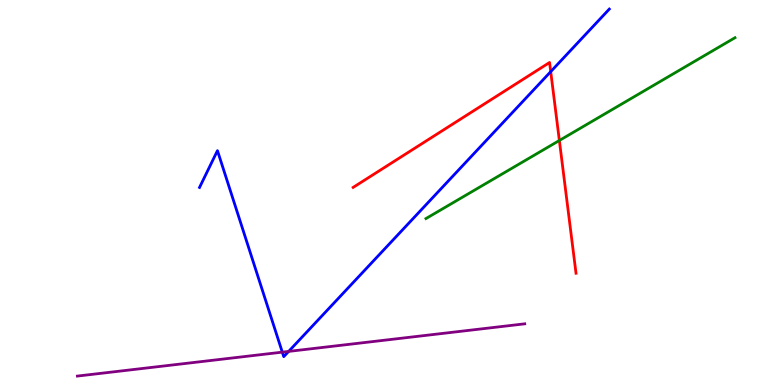[{'lines': ['blue', 'red'], 'intersections': [{'x': 7.11, 'y': 8.14}]}, {'lines': ['green', 'red'], 'intersections': [{'x': 7.22, 'y': 6.35}]}, {'lines': ['purple', 'red'], 'intersections': []}, {'lines': ['blue', 'green'], 'intersections': []}, {'lines': ['blue', 'purple'], 'intersections': [{'x': 3.64, 'y': 0.853}, {'x': 3.72, 'y': 0.873}]}, {'lines': ['green', 'purple'], 'intersections': []}]